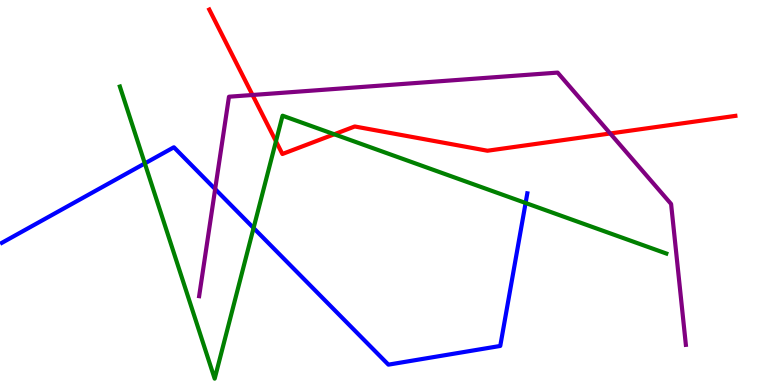[{'lines': ['blue', 'red'], 'intersections': []}, {'lines': ['green', 'red'], 'intersections': [{'x': 3.56, 'y': 6.33}, {'x': 4.31, 'y': 6.51}]}, {'lines': ['purple', 'red'], 'intersections': [{'x': 3.26, 'y': 7.53}, {'x': 7.87, 'y': 6.53}]}, {'lines': ['blue', 'green'], 'intersections': [{'x': 1.87, 'y': 5.76}, {'x': 3.27, 'y': 4.08}, {'x': 6.78, 'y': 4.73}]}, {'lines': ['blue', 'purple'], 'intersections': [{'x': 2.78, 'y': 5.09}]}, {'lines': ['green', 'purple'], 'intersections': []}]